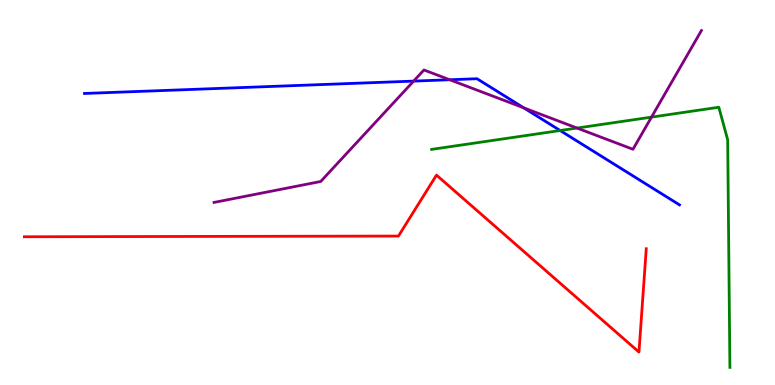[{'lines': ['blue', 'red'], 'intersections': []}, {'lines': ['green', 'red'], 'intersections': []}, {'lines': ['purple', 'red'], 'intersections': []}, {'lines': ['blue', 'green'], 'intersections': [{'x': 7.23, 'y': 6.61}]}, {'lines': ['blue', 'purple'], 'intersections': [{'x': 5.34, 'y': 7.89}, {'x': 5.8, 'y': 7.93}, {'x': 6.76, 'y': 7.2}]}, {'lines': ['green', 'purple'], 'intersections': [{'x': 7.45, 'y': 6.67}, {'x': 8.41, 'y': 6.96}]}]